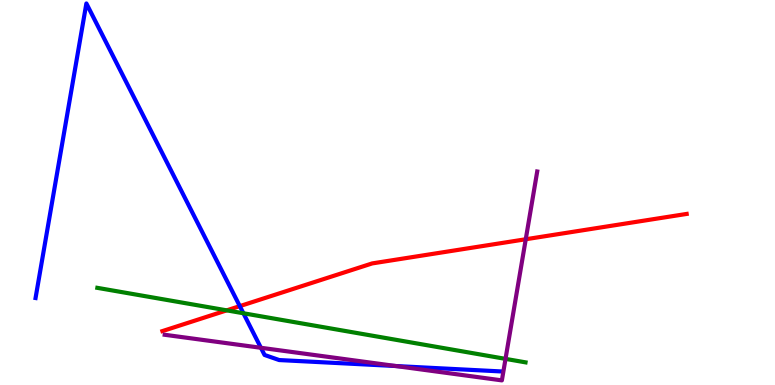[{'lines': ['blue', 'red'], 'intersections': [{'x': 3.09, 'y': 2.05}]}, {'lines': ['green', 'red'], 'intersections': [{'x': 2.93, 'y': 1.94}]}, {'lines': ['purple', 'red'], 'intersections': [{'x': 6.78, 'y': 3.79}]}, {'lines': ['blue', 'green'], 'intersections': [{'x': 3.14, 'y': 1.86}]}, {'lines': ['blue', 'purple'], 'intersections': [{'x': 3.37, 'y': 0.967}, {'x': 5.11, 'y': 0.493}]}, {'lines': ['green', 'purple'], 'intersections': [{'x': 6.52, 'y': 0.679}]}]